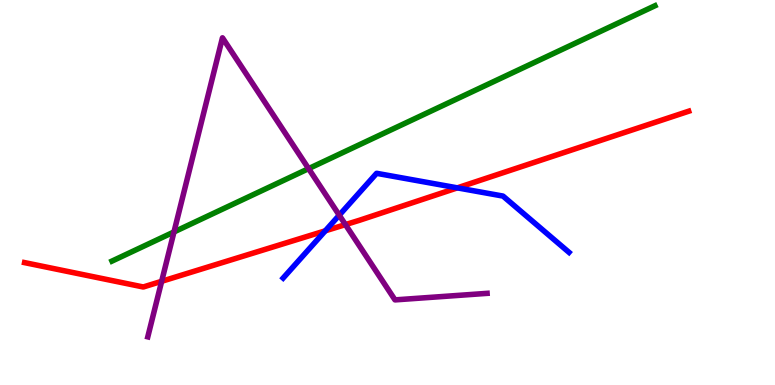[{'lines': ['blue', 'red'], 'intersections': [{'x': 4.2, 'y': 4.0}, {'x': 5.9, 'y': 5.12}]}, {'lines': ['green', 'red'], 'intersections': []}, {'lines': ['purple', 'red'], 'intersections': [{'x': 2.09, 'y': 2.69}, {'x': 4.46, 'y': 4.17}]}, {'lines': ['blue', 'green'], 'intersections': []}, {'lines': ['blue', 'purple'], 'intersections': [{'x': 4.38, 'y': 4.41}]}, {'lines': ['green', 'purple'], 'intersections': [{'x': 2.25, 'y': 3.98}, {'x': 3.98, 'y': 5.62}]}]